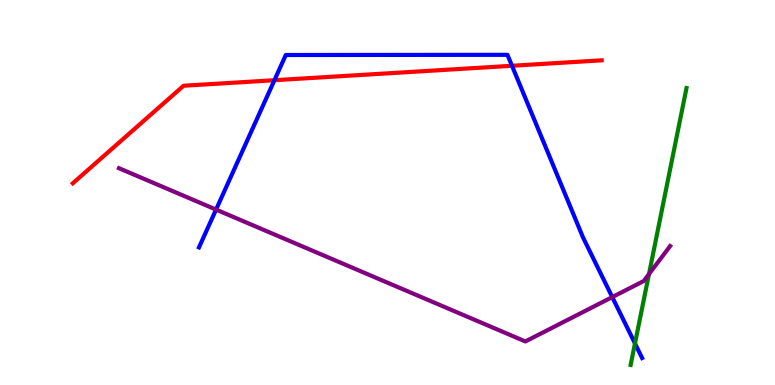[{'lines': ['blue', 'red'], 'intersections': [{'x': 3.54, 'y': 7.92}, {'x': 6.61, 'y': 8.29}]}, {'lines': ['green', 'red'], 'intersections': []}, {'lines': ['purple', 'red'], 'intersections': []}, {'lines': ['blue', 'green'], 'intersections': [{'x': 8.19, 'y': 1.08}]}, {'lines': ['blue', 'purple'], 'intersections': [{'x': 2.79, 'y': 4.56}, {'x': 7.9, 'y': 2.28}]}, {'lines': ['green', 'purple'], 'intersections': [{'x': 8.37, 'y': 2.88}]}]